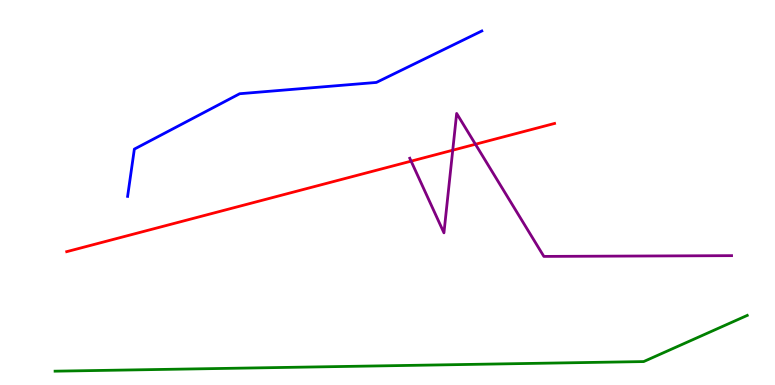[{'lines': ['blue', 'red'], 'intersections': []}, {'lines': ['green', 'red'], 'intersections': []}, {'lines': ['purple', 'red'], 'intersections': [{'x': 5.3, 'y': 5.81}, {'x': 5.84, 'y': 6.1}, {'x': 6.13, 'y': 6.25}]}, {'lines': ['blue', 'green'], 'intersections': []}, {'lines': ['blue', 'purple'], 'intersections': []}, {'lines': ['green', 'purple'], 'intersections': []}]